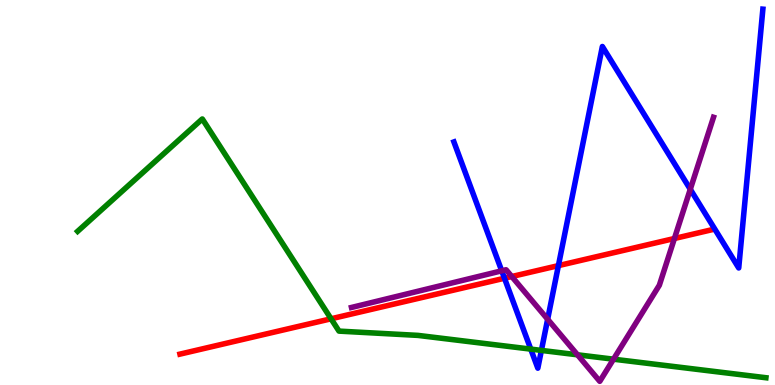[{'lines': ['blue', 'red'], 'intersections': [{'x': 6.51, 'y': 2.77}, {'x': 7.21, 'y': 3.1}]}, {'lines': ['green', 'red'], 'intersections': [{'x': 4.27, 'y': 1.72}]}, {'lines': ['purple', 'red'], 'intersections': [{'x': 6.6, 'y': 2.82}, {'x': 8.7, 'y': 3.81}]}, {'lines': ['blue', 'green'], 'intersections': [{'x': 6.85, 'y': 0.932}, {'x': 6.99, 'y': 0.898}]}, {'lines': ['blue', 'purple'], 'intersections': [{'x': 6.47, 'y': 2.97}, {'x': 7.07, 'y': 1.71}, {'x': 8.91, 'y': 5.08}]}, {'lines': ['green', 'purple'], 'intersections': [{'x': 7.45, 'y': 0.784}, {'x': 7.92, 'y': 0.671}]}]